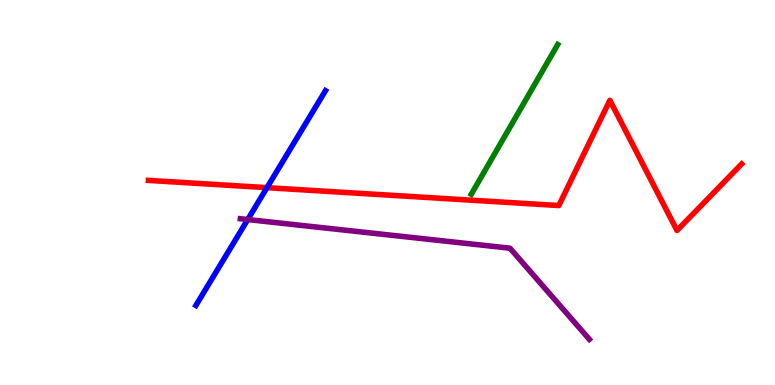[{'lines': ['blue', 'red'], 'intersections': [{'x': 3.44, 'y': 5.13}]}, {'lines': ['green', 'red'], 'intersections': []}, {'lines': ['purple', 'red'], 'intersections': []}, {'lines': ['blue', 'green'], 'intersections': []}, {'lines': ['blue', 'purple'], 'intersections': [{'x': 3.2, 'y': 4.3}]}, {'lines': ['green', 'purple'], 'intersections': []}]